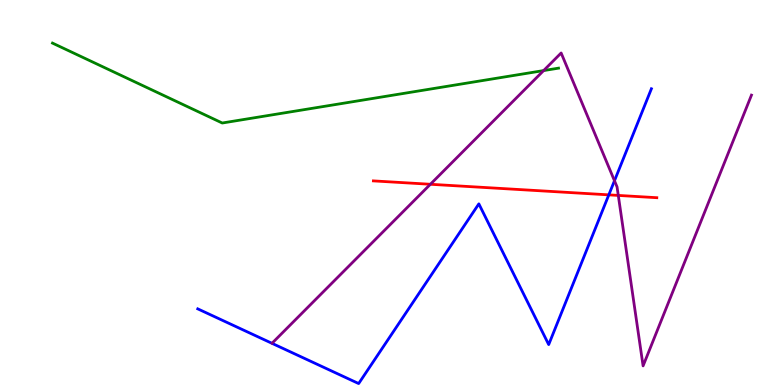[{'lines': ['blue', 'red'], 'intersections': [{'x': 7.86, 'y': 4.94}]}, {'lines': ['green', 'red'], 'intersections': []}, {'lines': ['purple', 'red'], 'intersections': [{'x': 5.55, 'y': 5.21}, {'x': 7.98, 'y': 4.92}]}, {'lines': ['blue', 'green'], 'intersections': []}, {'lines': ['blue', 'purple'], 'intersections': [{'x': 7.93, 'y': 5.31}]}, {'lines': ['green', 'purple'], 'intersections': [{'x': 7.01, 'y': 8.17}]}]